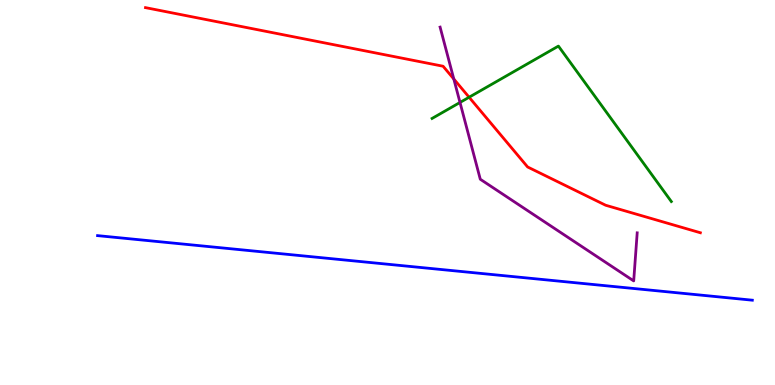[{'lines': ['blue', 'red'], 'intersections': []}, {'lines': ['green', 'red'], 'intersections': [{'x': 6.05, 'y': 7.47}]}, {'lines': ['purple', 'red'], 'intersections': [{'x': 5.86, 'y': 7.95}]}, {'lines': ['blue', 'green'], 'intersections': []}, {'lines': ['blue', 'purple'], 'intersections': []}, {'lines': ['green', 'purple'], 'intersections': [{'x': 5.94, 'y': 7.34}]}]